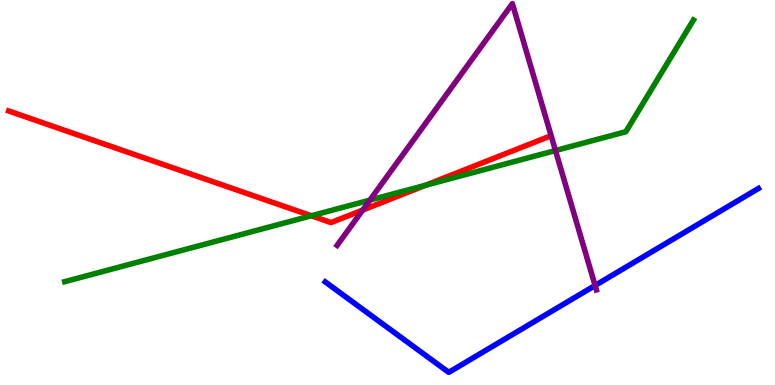[{'lines': ['blue', 'red'], 'intersections': []}, {'lines': ['green', 'red'], 'intersections': [{'x': 4.02, 'y': 4.4}, {'x': 5.49, 'y': 5.19}]}, {'lines': ['purple', 'red'], 'intersections': [{'x': 4.68, 'y': 4.54}]}, {'lines': ['blue', 'green'], 'intersections': []}, {'lines': ['blue', 'purple'], 'intersections': [{'x': 7.68, 'y': 2.59}]}, {'lines': ['green', 'purple'], 'intersections': [{'x': 4.77, 'y': 4.8}, {'x': 7.17, 'y': 6.09}]}]